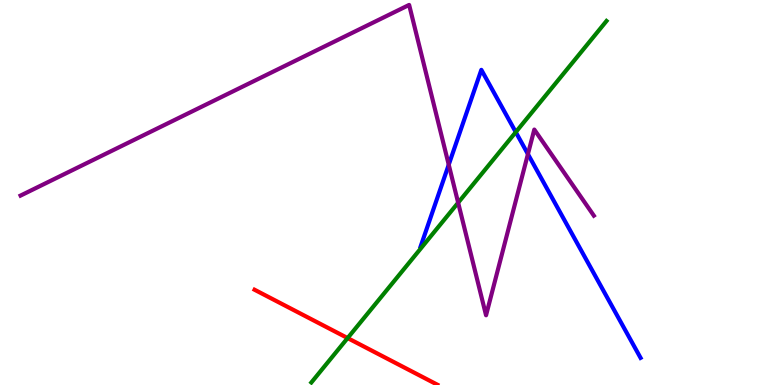[{'lines': ['blue', 'red'], 'intersections': []}, {'lines': ['green', 'red'], 'intersections': [{'x': 4.49, 'y': 1.22}]}, {'lines': ['purple', 'red'], 'intersections': []}, {'lines': ['blue', 'green'], 'intersections': [{'x': 6.66, 'y': 6.57}]}, {'lines': ['blue', 'purple'], 'intersections': [{'x': 5.79, 'y': 5.72}, {'x': 6.81, 'y': 6.0}]}, {'lines': ['green', 'purple'], 'intersections': [{'x': 5.91, 'y': 4.74}]}]